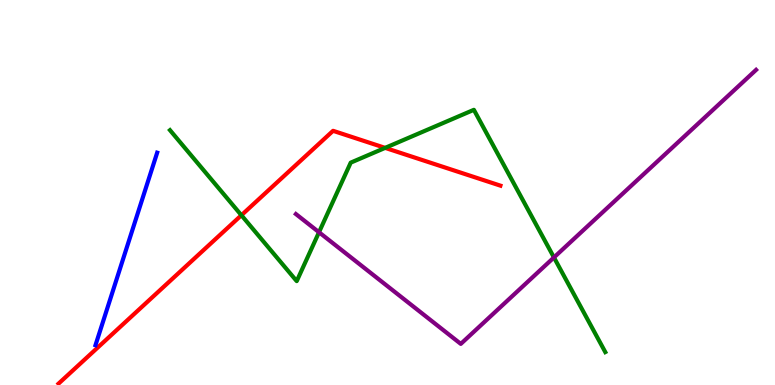[{'lines': ['blue', 'red'], 'intersections': []}, {'lines': ['green', 'red'], 'intersections': [{'x': 3.11, 'y': 4.41}, {'x': 4.97, 'y': 6.16}]}, {'lines': ['purple', 'red'], 'intersections': []}, {'lines': ['blue', 'green'], 'intersections': []}, {'lines': ['blue', 'purple'], 'intersections': []}, {'lines': ['green', 'purple'], 'intersections': [{'x': 4.12, 'y': 3.97}, {'x': 7.15, 'y': 3.31}]}]